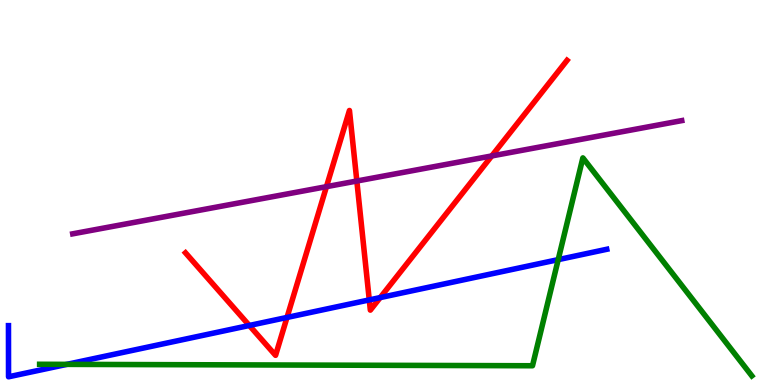[{'lines': ['blue', 'red'], 'intersections': [{'x': 3.22, 'y': 1.55}, {'x': 3.7, 'y': 1.75}, {'x': 4.76, 'y': 2.21}, {'x': 4.91, 'y': 2.27}]}, {'lines': ['green', 'red'], 'intersections': []}, {'lines': ['purple', 'red'], 'intersections': [{'x': 4.21, 'y': 5.15}, {'x': 4.6, 'y': 5.3}, {'x': 6.35, 'y': 5.95}]}, {'lines': ['blue', 'green'], 'intersections': [{'x': 0.863, 'y': 0.536}, {'x': 7.2, 'y': 3.26}]}, {'lines': ['blue', 'purple'], 'intersections': []}, {'lines': ['green', 'purple'], 'intersections': []}]